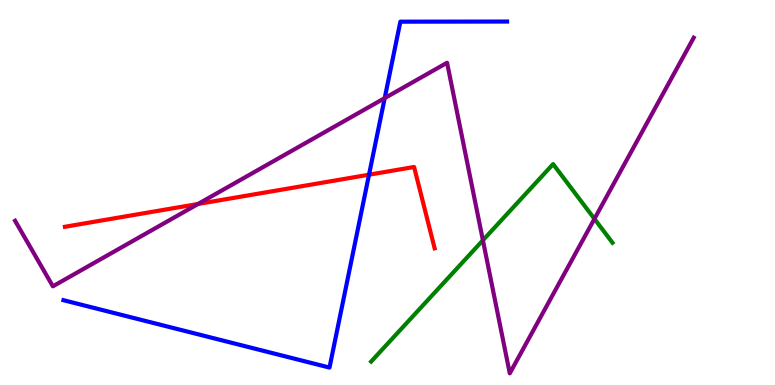[{'lines': ['blue', 'red'], 'intersections': [{'x': 4.76, 'y': 5.46}]}, {'lines': ['green', 'red'], 'intersections': []}, {'lines': ['purple', 'red'], 'intersections': [{'x': 2.56, 'y': 4.7}]}, {'lines': ['blue', 'green'], 'intersections': []}, {'lines': ['blue', 'purple'], 'intersections': [{'x': 4.96, 'y': 7.45}]}, {'lines': ['green', 'purple'], 'intersections': [{'x': 6.23, 'y': 3.76}, {'x': 7.67, 'y': 4.32}]}]